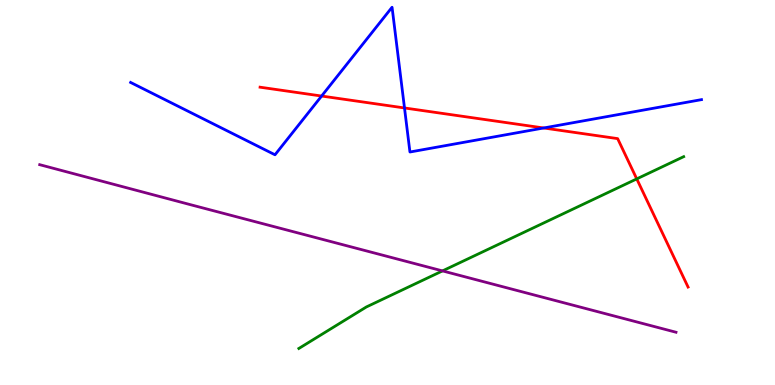[{'lines': ['blue', 'red'], 'intersections': [{'x': 4.15, 'y': 7.51}, {'x': 5.22, 'y': 7.2}, {'x': 7.02, 'y': 6.68}]}, {'lines': ['green', 'red'], 'intersections': [{'x': 8.22, 'y': 5.35}]}, {'lines': ['purple', 'red'], 'intersections': []}, {'lines': ['blue', 'green'], 'intersections': []}, {'lines': ['blue', 'purple'], 'intersections': []}, {'lines': ['green', 'purple'], 'intersections': [{'x': 5.71, 'y': 2.96}]}]